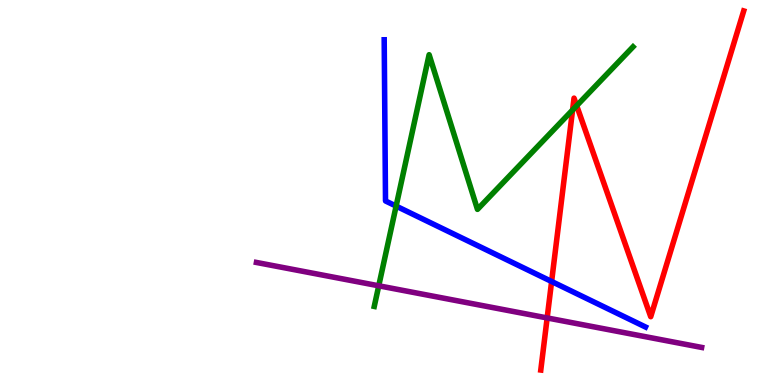[{'lines': ['blue', 'red'], 'intersections': [{'x': 7.12, 'y': 2.69}]}, {'lines': ['green', 'red'], 'intersections': [{'x': 7.39, 'y': 7.14}, {'x': 7.44, 'y': 7.25}]}, {'lines': ['purple', 'red'], 'intersections': [{'x': 7.06, 'y': 1.74}]}, {'lines': ['blue', 'green'], 'intersections': [{'x': 5.11, 'y': 4.65}]}, {'lines': ['blue', 'purple'], 'intersections': []}, {'lines': ['green', 'purple'], 'intersections': [{'x': 4.89, 'y': 2.58}]}]